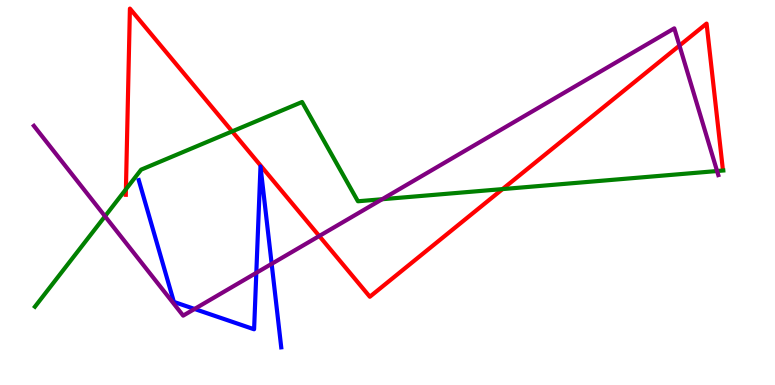[{'lines': ['blue', 'red'], 'intersections': []}, {'lines': ['green', 'red'], 'intersections': [{'x': 1.62, 'y': 5.08}, {'x': 3.0, 'y': 6.59}, {'x': 6.48, 'y': 5.09}]}, {'lines': ['purple', 'red'], 'intersections': [{'x': 4.12, 'y': 3.87}, {'x': 8.77, 'y': 8.82}]}, {'lines': ['blue', 'green'], 'intersections': []}, {'lines': ['blue', 'purple'], 'intersections': [{'x': 2.51, 'y': 1.97}, {'x': 3.31, 'y': 2.91}, {'x': 3.51, 'y': 3.15}]}, {'lines': ['green', 'purple'], 'intersections': [{'x': 1.35, 'y': 4.38}, {'x': 4.93, 'y': 4.83}, {'x': 9.25, 'y': 5.56}]}]